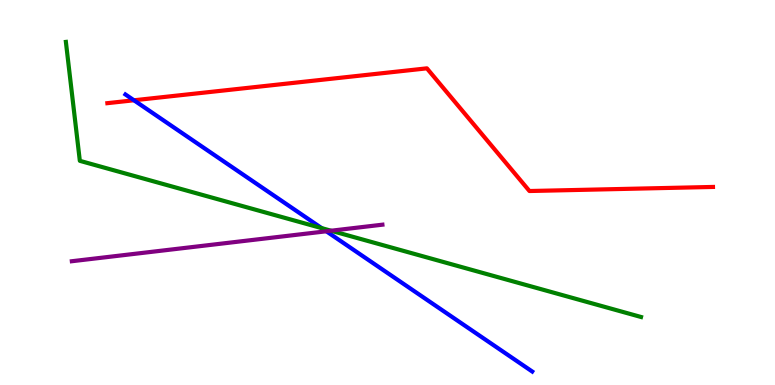[{'lines': ['blue', 'red'], 'intersections': [{'x': 1.73, 'y': 7.4}]}, {'lines': ['green', 'red'], 'intersections': []}, {'lines': ['purple', 'red'], 'intersections': []}, {'lines': ['blue', 'green'], 'intersections': [{'x': 4.15, 'y': 4.07}]}, {'lines': ['blue', 'purple'], 'intersections': [{'x': 4.21, 'y': 3.99}]}, {'lines': ['green', 'purple'], 'intersections': [{'x': 4.27, 'y': 4.01}]}]